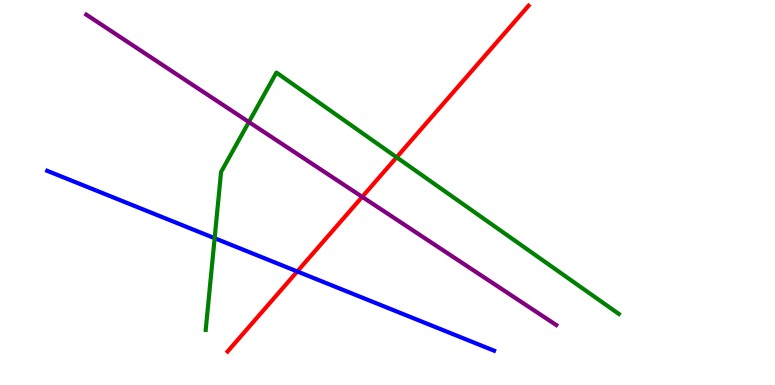[{'lines': ['blue', 'red'], 'intersections': [{'x': 3.84, 'y': 2.95}]}, {'lines': ['green', 'red'], 'intersections': [{'x': 5.12, 'y': 5.91}]}, {'lines': ['purple', 'red'], 'intersections': [{'x': 4.67, 'y': 4.89}]}, {'lines': ['blue', 'green'], 'intersections': [{'x': 2.77, 'y': 3.81}]}, {'lines': ['blue', 'purple'], 'intersections': []}, {'lines': ['green', 'purple'], 'intersections': [{'x': 3.21, 'y': 6.83}]}]